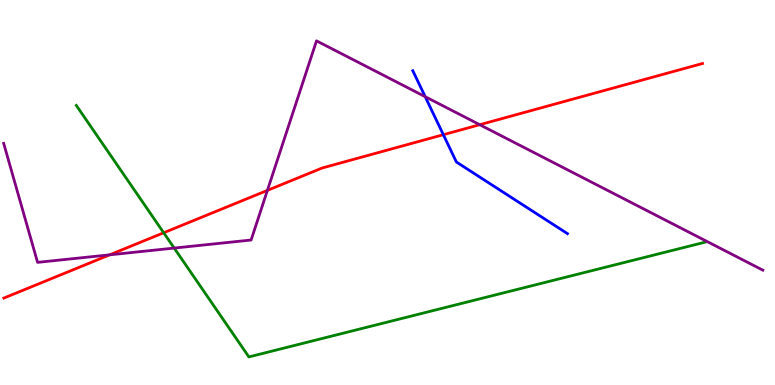[{'lines': ['blue', 'red'], 'intersections': [{'x': 5.72, 'y': 6.5}]}, {'lines': ['green', 'red'], 'intersections': [{'x': 2.11, 'y': 3.95}]}, {'lines': ['purple', 'red'], 'intersections': [{'x': 1.42, 'y': 3.38}, {'x': 3.45, 'y': 5.05}, {'x': 6.19, 'y': 6.76}]}, {'lines': ['blue', 'green'], 'intersections': []}, {'lines': ['blue', 'purple'], 'intersections': [{'x': 5.49, 'y': 7.49}]}, {'lines': ['green', 'purple'], 'intersections': [{'x': 2.25, 'y': 3.56}]}]